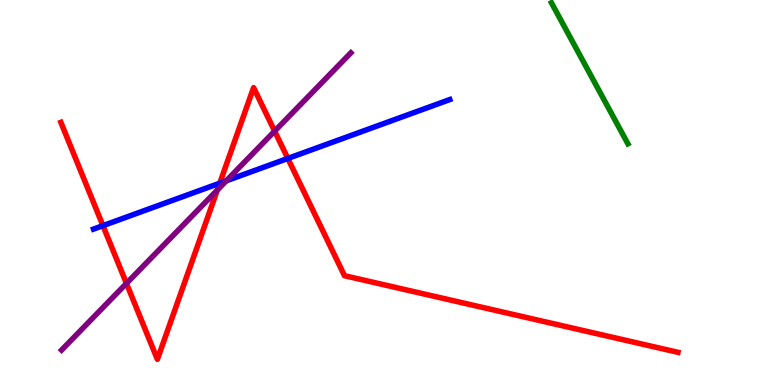[{'lines': ['blue', 'red'], 'intersections': [{'x': 1.33, 'y': 4.14}, {'x': 2.84, 'y': 5.24}, {'x': 3.71, 'y': 5.88}]}, {'lines': ['green', 'red'], 'intersections': []}, {'lines': ['purple', 'red'], 'intersections': [{'x': 1.63, 'y': 2.64}, {'x': 2.8, 'y': 5.06}, {'x': 3.54, 'y': 6.59}]}, {'lines': ['blue', 'green'], 'intersections': []}, {'lines': ['blue', 'purple'], 'intersections': [{'x': 2.92, 'y': 5.3}]}, {'lines': ['green', 'purple'], 'intersections': []}]